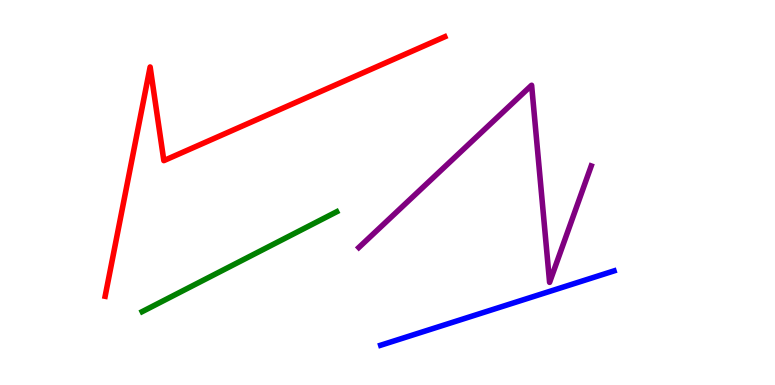[{'lines': ['blue', 'red'], 'intersections': []}, {'lines': ['green', 'red'], 'intersections': []}, {'lines': ['purple', 'red'], 'intersections': []}, {'lines': ['blue', 'green'], 'intersections': []}, {'lines': ['blue', 'purple'], 'intersections': []}, {'lines': ['green', 'purple'], 'intersections': []}]